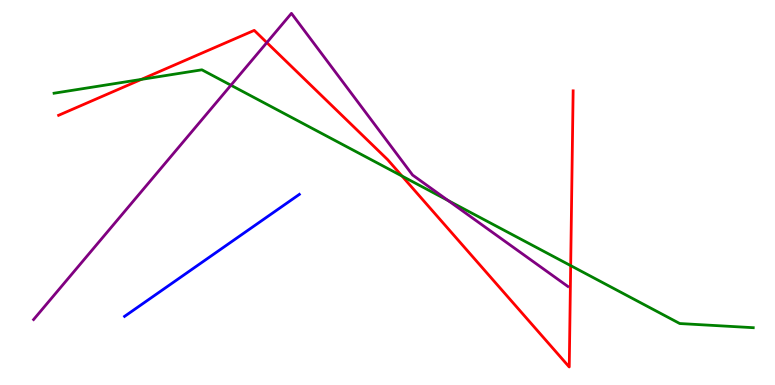[{'lines': ['blue', 'red'], 'intersections': []}, {'lines': ['green', 'red'], 'intersections': [{'x': 1.82, 'y': 7.94}, {'x': 5.19, 'y': 5.43}, {'x': 7.36, 'y': 3.1}]}, {'lines': ['purple', 'red'], 'intersections': [{'x': 3.44, 'y': 8.89}]}, {'lines': ['blue', 'green'], 'intersections': []}, {'lines': ['blue', 'purple'], 'intersections': []}, {'lines': ['green', 'purple'], 'intersections': [{'x': 2.98, 'y': 7.79}, {'x': 5.78, 'y': 4.79}]}]